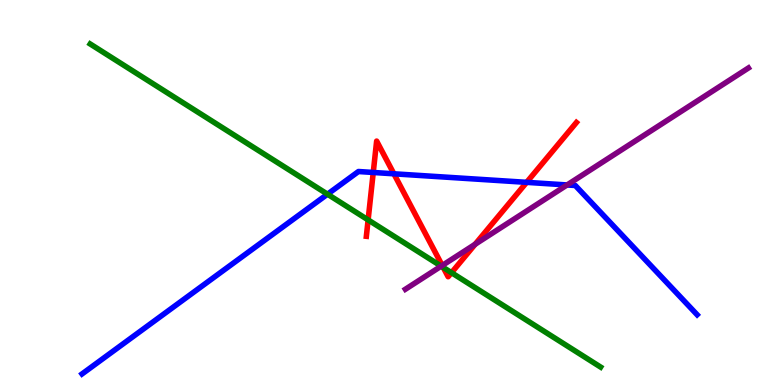[{'lines': ['blue', 'red'], 'intersections': [{'x': 4.82, 'y': 5.52}, {'x': 5.08, 'y': 5.49}, {'x': 6.8, 'y': 5.26}]}, {'lines': ['green', 'red'], 'intersections': [{'x': 4.75, 'y': 4.29}, {'x': 5.72, 'y': 3.05}, {'x': 5.83, 'y': 2.92}]}, {'lines': ['purple', 'red'], 'intersections': [{'x': 5.71, 'y': 3.1}, {'x': 6.13, 'y': 3.66}]}, {'lines': ['blue', 'green'], 'intersections': [{'x': 4.23, 'y': 4.96}]}, {'lines': ['blue', 'purple'], 'intersections': [{'x': 7.32, 'y': 5.2}]}, {'lines': ['green', 'purple'], 'intersections': [{'x': 5.69, 'y': 3.09}]}]